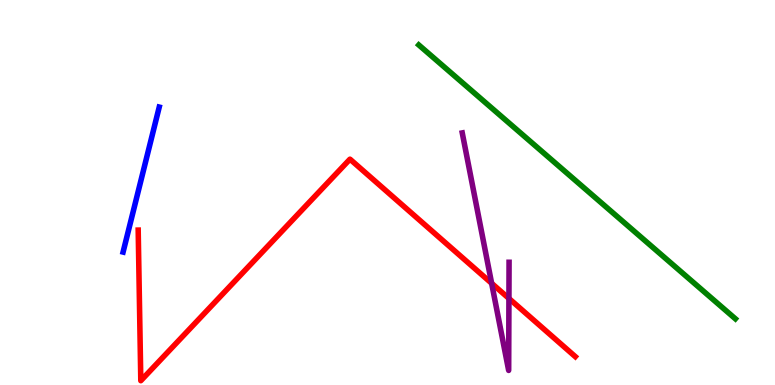[{'lines': ['blue', 'red'], 'intersections': []}, {'lines': ['green', 'red'], 'intersections': []}, {'lines': ['purple', 'red'], 'intersections': [{'x': 6.34, 'y': 2.64}, {'x': 6.57, 'y': 2.25}]}, {'lines': ['blue', 'green'], 'intersections': []}, {'lines': ['blue', 'purple'], 'intersections': []}, {'lines': ['green', 'purple'], 'intersections': []}]